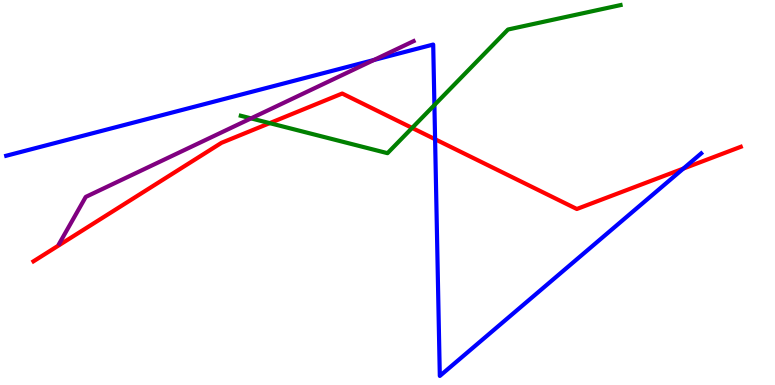[{'lines': ['blue', 'red'], 'intersections': [{'x': 5.61, 'y': 6.38}, {'x': 8.82, 'y': 5.62}]}, {'lines': ['green', 'red'], 'intersections': [{'x': 3.48, 'y': 6.8}, {'x': 5.32, 'y': 6.68}]}, {'lines': ['purple', 'red'], 'intersections': []}, {'lines': ['blue', 'green'], 'intersections': [{'x': 5.61, 'y': 7.27}]}, {'lines': ['blue', 'purple'], 'intersections': [{'x': 4.82, 'y': 8.44}]}, {'lines': ['green', 'purple'], 'intersections': [{'x': 3.24, 'y': 6.93}]}]